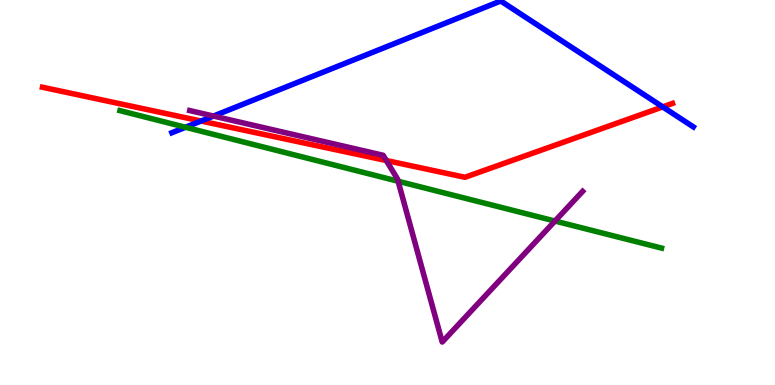[{'lines': ['blue', 'red'], 'intersections': [{'x': 2.59, 'y': 6.86}, {'x': 8.55, 'y': 7.22}]}, {'lines': ['green', 'red'], 'intersections': []}, {'lines': ['purple', 'red'], 'intersections': [{'x': 4.98, 'y': 5.83}]}, {'lines': ['blue', 'green'], 'intersections': [{'x': 2.39, 'y': 6.69}]}, {'lines': ['blue', 'purple'], 'intersections': [{'x': 2.75, 'y': 6.99}]}, {'lines': ['green', 'purple'], 'intersections': [{'x': 5.14, 'y': 5.29}, {'x': 7.16, 'y': 4.26}]}]